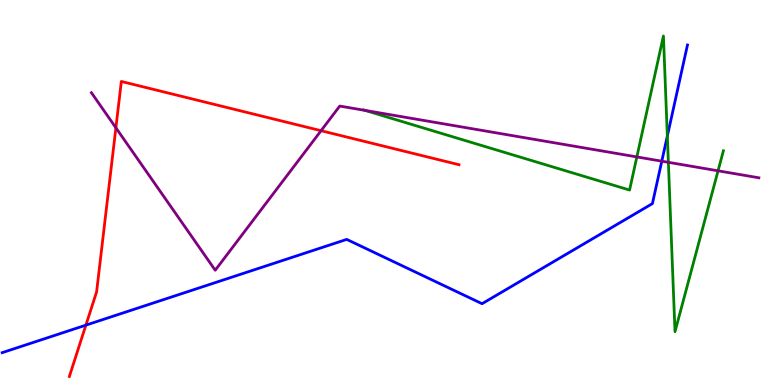[{'lines': ['blue', 'red'], 'intersections': [{'x': 1.11, 'y': 1.55}]}, {'lines': ['green', 'red'], 'intersections': []}, {'lines': ['purple', 'red'], 'intersections': [{'x': 1.5, 'y': 6.68}, {'x': 4.14, 'y': 6.61}]}, {'lines': ['blue', 'green'], 'intersections': [{'x': 8.61, 'y': 6.47}]}, {'lines': ['blue', 'purple'], 'intersections': [{'x': 8.54, 'y': 5.81}]}, {'lines': ['green', 'purple'], 'intersections': [{'x': 4.71, 'y': 7.13}, {'x': 8.22, 'y': 5.92}, {'x': 8.62, 'y': 5.78}, {'x': 9.27, 'y': 5.56}]}]